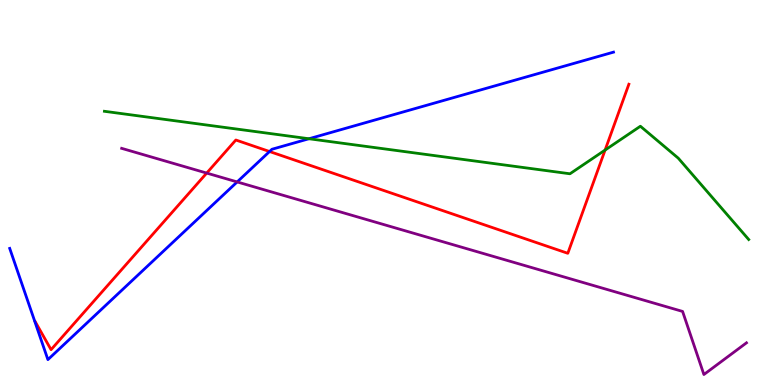[{'lines': ['blue', 'red'], 'intersections': [{'x': 3.48, 'y': 6.06}]}, {'lines': ['green', 'red'], 'intersections': [{'x': 7.81, 'y': 6.1}]}, {'lines': ['purple', 'red'], 'intersections': [{'x': 2.67, 'y': 5.5}]}, {'lines': ['blue', 'green'], 'intersections': [{'x': 3.99, 'y': 6.4}]}, {'lines': ['blue', 'purple'], 'intersections': [{'x': 3.06, 'y': 5.27}]}, {'lines': ['green', 'purple'], 'intersections': []}]